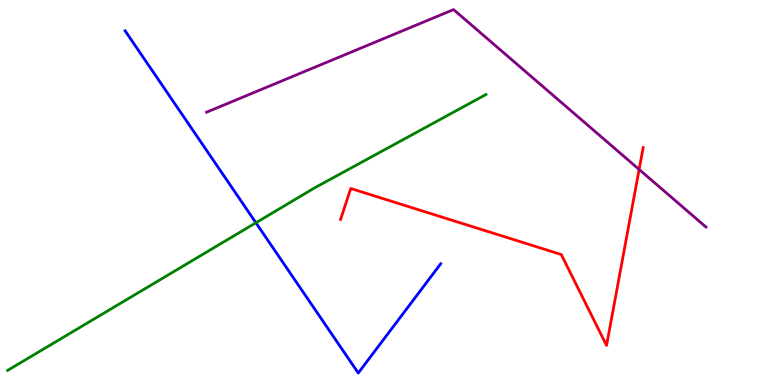[{'lines': ['blue', 'red'], 'intersections': []}, {'lines': ['green', 'red'], 'intersections': []}, {'lines': ['purple', 'red'], 'intersections': [{'x': 8.25, 'y': 5.6}]}, {'lines': ['blue', 'green'], 'intersections': [{'x': 3.3, 'y': 4.21}]}, {'lines': ['blue', 'purple'], 'intersections': []}, {'lines': ['green', 'purple'], 'intersections': []}]